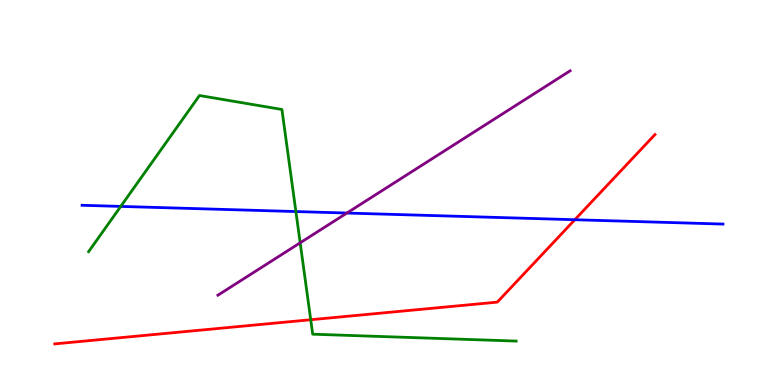[{'lines': ['blue', 'red'], 'intersections': [{'x': 7.42, 'y': 4.29}]}, {'lines': ['green', 'red'], 'intersections': [{'x': 4.01, 'y': 1.7}]}, {'lines': ['purple', 'red'], 'intersections': []}, {'lines': ['blue', 'green'], 'intersections': [{'x': 1.56, 'y': 4.64}, {'x': 3.82, 'y': 4.51}]}, {'lines': ['blue', 'purple'], 'intersections': [{'x': 4.48, 'y': 4.47}]}, {'lines': ['green', 'purple'], 'intersections': [{'x': 3.87, 'y': 3.69}]}]